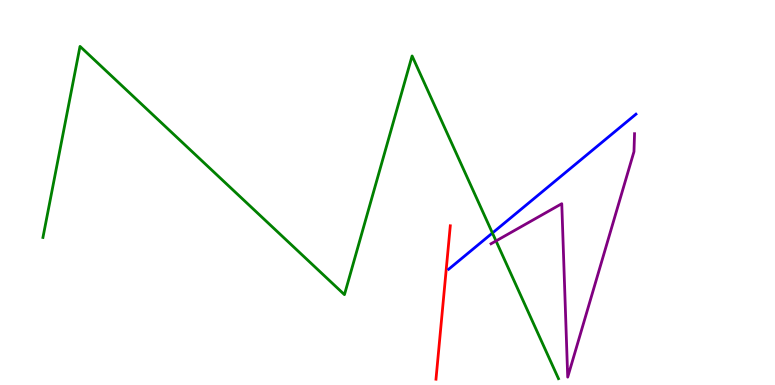[{'lines': ['blue', 'red'], 'intersections': []}, {'lines': ['green', 'red'], 'intersections': []}, {'lines': ['purple', 'red'], 'intersections': []}, {'lines': ['blue', 'green'], 'intersections': [{'x': 6.35, 'y': 3.95}]}, {'lines': ['blue', 'purple'], 'intersections': []}, {'lines': ['green', 'purple'], 'intersections': [{'x': 6.4, 'y': 3.74}]}]